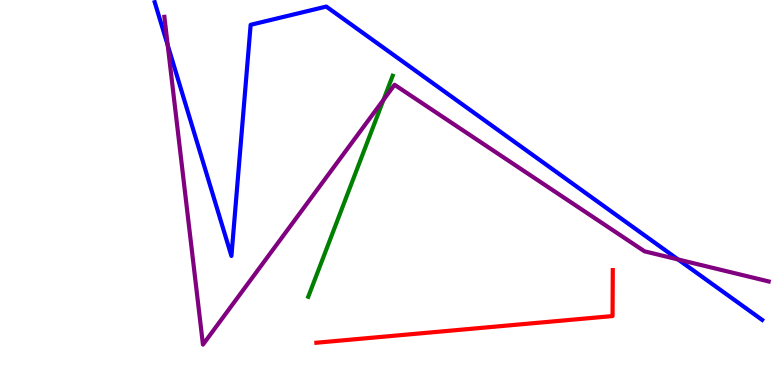[{'lines': ['blue', 'red'], 'intersections': []}, {'lines': ['green', 'red'], 'intersections': []}, {'lines': ['purple', 'red'], 'intersections': []}, {'lines': ['blue', 'green'], 'intersections': []}, {'lines': ['blue', 'purple'], 'intersections': [{'x': 2.16, 'y': 8.83}, {'x': 8.75, 'y': 3.26}]}, {'lines': ['green', 'purple'], 'intersections': [{'x': 4.95, 'y': 7.41}]}]